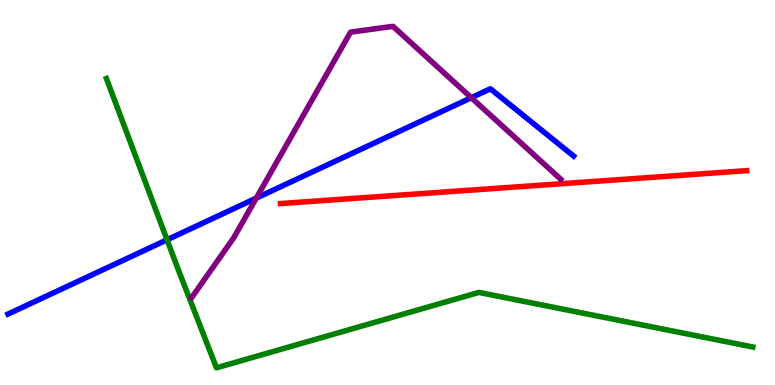[{'lines': ['blue', 'red'], 'intersections': []}, {'lines': ['green', 'red'], 'intersections': []}, {'lines': ['purple', 'red'], 'intersections': []}, {'lines': ['blue', 'green'], 'intersections': [{'x': 2.16, 'y': 3.77}]}, {'lines': ['blue', 'purple'], 'intersections': [{'x': 3.31, 'y': 4.85}, {'x': 6.08, 'y': 7.46}]}, {'lines': ['green', 'purple'], 'intersections': []}]